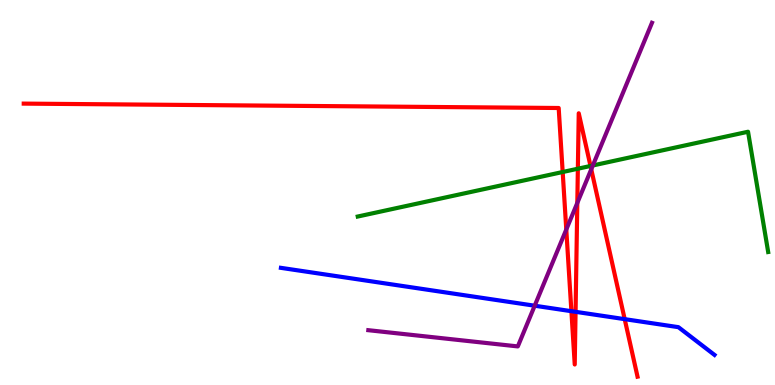[{'lines': ['blue', 'red'], 'intersections': [{'x': 7.37, 'y': 1.92}, {'x': 7.43, 'y': 1.9}, {'x': 8.06, 'y': 1.71}]}, {'lines': ['green', 'red'], 'intersections': [{'x': 7.26, 'y': 5.53}, {'x': 7.46, 'y': 5.62}, {'x': 7.62, 'y': 5.69}]}, {'lines': ['purple', 'red'], 'intersections': [{'x': 7.31, 'y': 4.04}, {'x': 7.45, 'y': 4.73}, {'x': 7.63, 'y': 5.6}]}, {'lines': ['blue', 'green'], 'intersections': []}, {'lines': ['blue', 'purple'], 'intersections': [{'x': 6.9, 'y': 2.06}]}, {'lines': ['green', 'purple'], 'intersections': [{'x': 7.65, 'y': 5.7}]}]